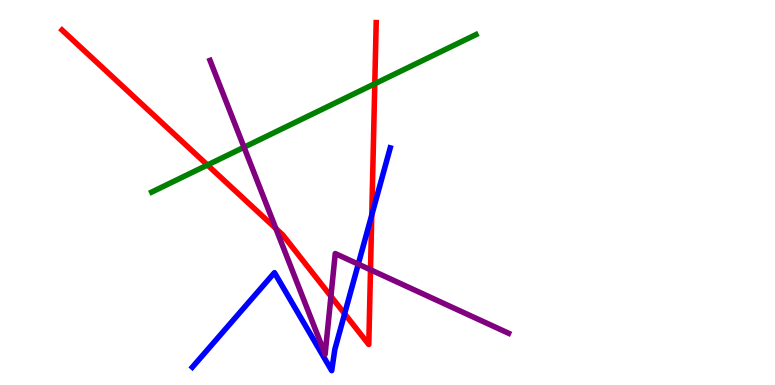[{'lines': ['blue', 'red'], 'intersections': [{'x': 4.45, 'y': 1.85}, {'x': 4.8, 'y': 4.41}]}, {'lines': ['green', 'red'], 'intersections': [{'x': 2.68, 'y': 5.71}, {'x': 4.84, 'y': 7.82}]}, {'lines': ['purple', 'red'], 'intersections': [{'x': 3.56, 'y': 4.06}, {'x': 4.27, 'y': 2.3}, {'x': 4.78, 'y': 2.99}]}, {'lines': ['blue', 'green'], 'intersections': []}, {'lines': ['blue', 'purple'], 'intersections': [{'x': 4.62, 'y': 3.14}]}, {'lines': ['green', 'purple'], 'intersections': [{'x': 3.15, 'y': 6.18}]}]